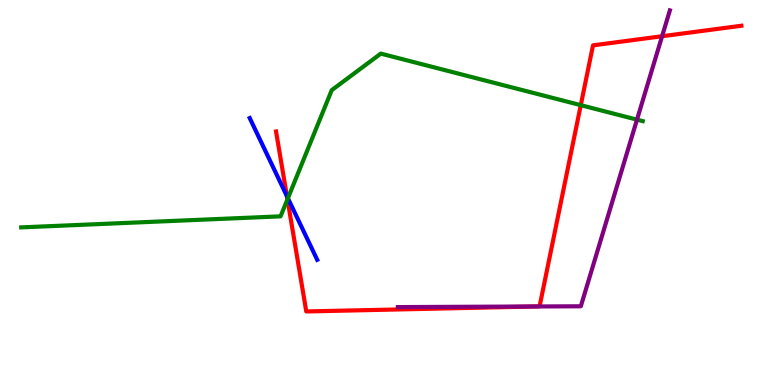[{'lines': ['blue', 'red'], 'intersections': [{'x': 3.7, 'y': 4.9}]}, {'lines': ['green', 'red'], 'intersections': [{'x': 3.71, 'y': 4.82}, {'x': 7.49, 'y': 7.27}]}, {'lines': ['purple', 'red'], 'intersections': [{'x': 6.9, 'y': 2.04}, {'x': 8.54, 'y': 9.06}]}, {'lines': ['blue', 'green'], 'intersections': [{'x': 3.71, 'y': 4.85}]}, {'lines': ['blue', 'purple'], 'intersections': []}, {'lines': ['green', 'purple'], 'intersections': [{'x': 8.22, 'y': 6.89}]}]